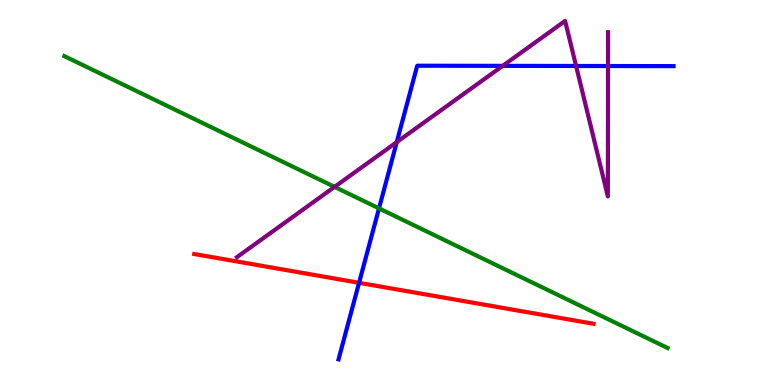[{'lines': ['blue', 'red'], 'intersections': [{'x': 4.63, 'y': 2.65}]}, {'lines': ['green', 'red'], 'intersections': []}, {'lines': ['purple', 'red'], 'intersections': []}, {'lines': ['blue', 'green'], 'intersections': [{'x': 4.89, 'y': 4.59}]}, {'lines': ['blue', 'purple'], 'intersections': [{'x': 5.12, 'y': 6.31}, {'x': 6.49, 'y': 8.29}, {'x': 7.43, 'y': 8.29}, {'x': 7.85, 'y': 8.28}]}, {'lines': ['green', 'purple'], 'intersections': [{'x': 4.32, 'y': 5.15}]}]